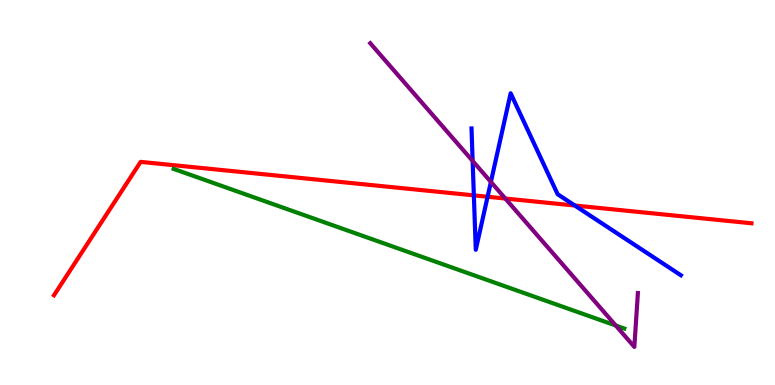[{'lines': ['blue', 'red'], 'intersections': [{'x': 6.11, 'y': 4.93}, {'x': 6.29, 'y': 4.89}, {'x': 7.42, 'y': 4.66}]}, {'lines': ['green', 'red'], 'intersections': []}, {'lines': ['purple', 'red'], 'intersections': [{'x': 6.52, 'y': 4.84}]}, {'lines': ['blue', 'green'], 'intersections': []}, {'lines': ['blue', 'purple'], 'intersections': [{'x': 6.1, 'y': 5.82}, {'x': 6.33, 'y': 5.27}]}, {'lines': ['green', 'purple'], 'intersections': [{'x': 7.95, 'y': 1.55}]}]